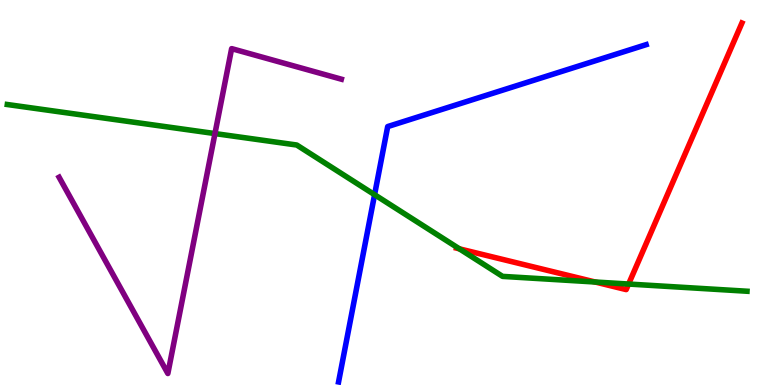[{'lines': ['blue', 'red'], 'intersections': []}, {'lines': ['green', 'red'], 'intersections': [{'x': 5.93, 'y': 3.54}, {'x': 7.68, 'y': 2.68}, {'x': 8.11, 'y': 2.62}]}, {'lines': ['purple', 'red'], 'intersections': []}, {'lines': ['blue', 'green'], 'intersections': [{'x': 4.83, 'y': 4.94}]}, {'lines': ['blue', 'purple'], 'intersections': []}, {'lines': ['green', 'purple'], 'intersections': [{'x': 2.77, 'y': 6.53}]}]